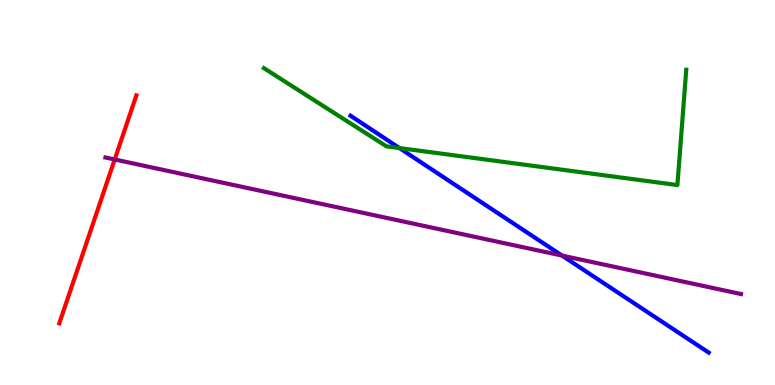[{'lines': ['blue', 'red'], 'intersections': []}, {'lines': ['green', 'red'], 'intersections': []}, {'lines': ['purple', 'red'], 'intersections': [{'x': 1.48, 'y': 5.86}]}, {'lines': ['blue', 'green'], 'intersections': [{'x': 5.15, 'y': 6.15}]}, {'lines': ['blue', 'purple'], 'intersections': [{'x': 7.25, 'y': 3.36}]}, {'lines': ['green', 'purple'], 'intersections': []}]